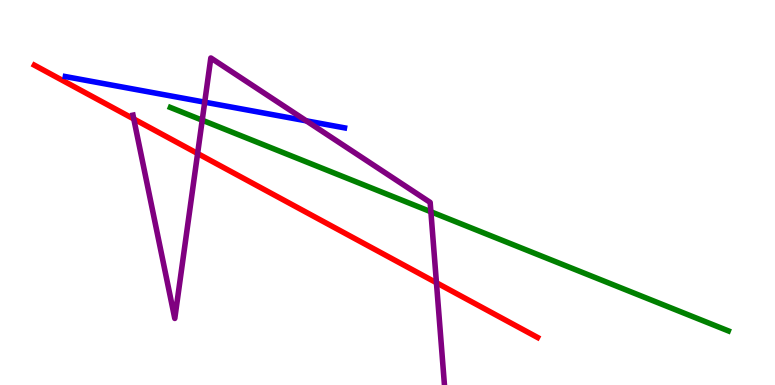[{'lines': ['blue', 'red'], 'intersections': []}, {'lines': ['green', 'red'], 'intersections': []}, {'lines': ['purple', 'red'], 'intersections': [{'x': 1.73, 'y': 6.91}, {'x': 2.55, 'y': 6.01}, {'x': 5.63, 'y': 2.66}]}, {'lines': ['blue', 'green'], 'intersections': []}, {'lines': ['blue', 'purple'], 'intersections': [{'x': 2.64, 'y': 7.35}, {'x': 3.95, 'y': 6.86}]}, {'lines': ['green', 'purple'], 'intersections': [{'x': 2.61, 'y': 6.88}, {'x': 5.56, 'y': 4.5}]}]